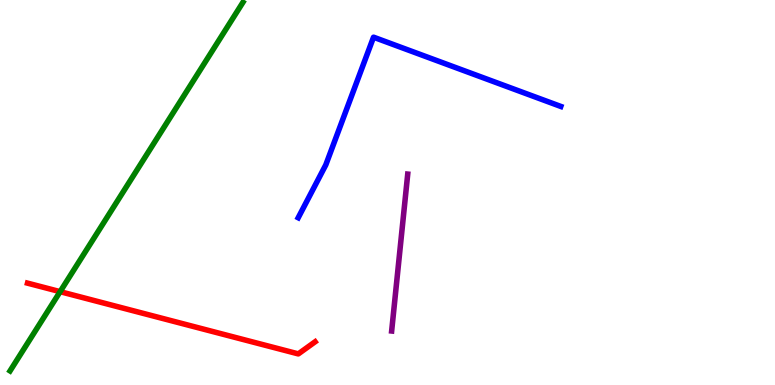[{'lines': ['blue', 'red'], 'intersections': []}, {'lines': ['green', 'red'], 'intersections': [{'x': 0.776, 'y': 2.42}]}, {'lines': ['purple', 'red'], 'intersections': []}, {'lines': ['blue', 'green'], 'intersections': []}, {'lines': ['blue', 'purple'], 'intersections': []}, {'lines': ['green', 'purple'], 'intersections': []}]